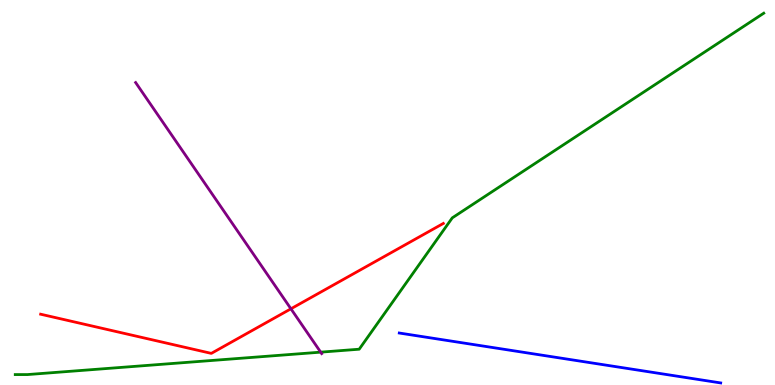[{'lines': ['blue', 'red'], 'intersections': []}, {'lines': ['green', 'red'], 'intersections': []}, {'lines': ['purple', 'red'], 'intersections': [{'x': 3.75, 'y': 1.98}]}, {'lines': ['blue', 'green'], 'intersections': []}, {'lines': ['blue', 'purple'], 'intersections': []}, {'lines': ['green', 'purple'], 'intersections': [{'x': 4.14, 'y': 0.853}]}]